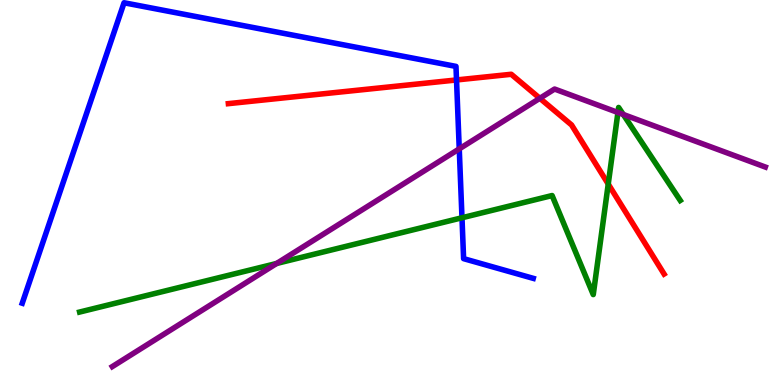[{'lines': ['blue', 'red'], 'intersections': [{'x': 5.89, 'y': 7.92}]}, {'lines': ['green', 'red'], 'intersections': [{'x': 7.85, 'y': 5.22}]}, {'lines': ['purple', 'red'], 'intersections': [{'x': 6.97, 'y': 7.45}]}, {'lines': ['blue', 'green'], 'intersections': [{'x': 5.96, 'y': 4.34}]}, {'lines': ['blue', 'purple'], 'intersections': [{'x': 5.93, 'y': 6.13}]}, {'lines': ['green', 'purple'], 'intersections': [{'x': 3.57, 'y': 3.16}, {'x': 7.97, 'y': 7.08}, {'x': 8.04, 'y': 7.03}]}]